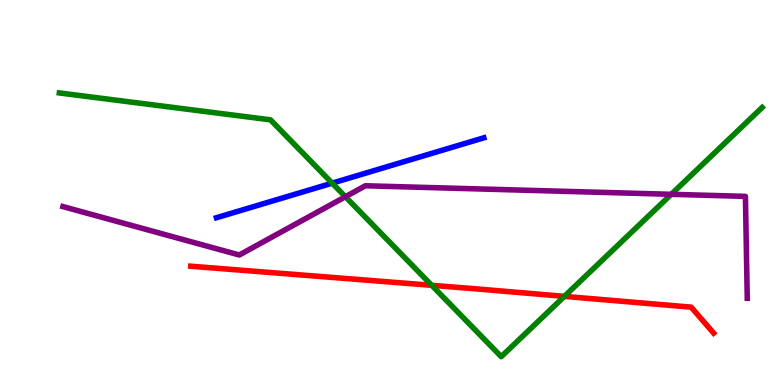[{'lines': ['blue', 'red'], 'intersections': []}, {'lines': ['green', 'red'], 'intersections': [{'x': 5.57, 'y': 2.59}, {'x': 7.28, 'y': 2.3}]}, {'lines': ['purple', 'red'], 'intersections': []}, {'lines': ['blue', 'green'], 'intersections': [{'x': 4.29, 'y': 5.24}]}, {'lines': ['blue', 'purple'], 'intersections': []}, {'lines': ['green', 'purple'], 'intersections': [{'x': 4.46, 'y': 4.89}, {'x': 8.66, 'y': 4.95}]}]